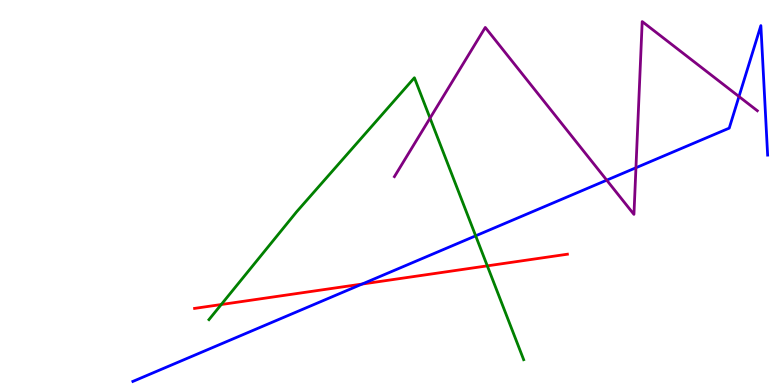[{'lines': ['blue', 'red'], 'intersections': [{'x': 4.67, 'y': 2.62}]}, {'lines': ['green', 'red'], 'intersections': [{'x': 2.85, 'y': 2.09}, {'x': 6.29, 'y': 3.09}]}, {'lines': ['purple', 'red'], 'intersections': []}, {'lines': ['blue', 'green'], 'intersections': [{'x': 6.14, 'y': 3.87}]}, {'lines': ['blue', 'purple'], 'intersections': [{'x': 7.83, 'y': 5.32}, {'x': 8.21, 'y': 5.64}, {'x': 9.54, 'y': 7.49}]}, {'lines': ['green', 'purple'], 'intersections': [{'x': 5.55, 'y': 6.93}]}]